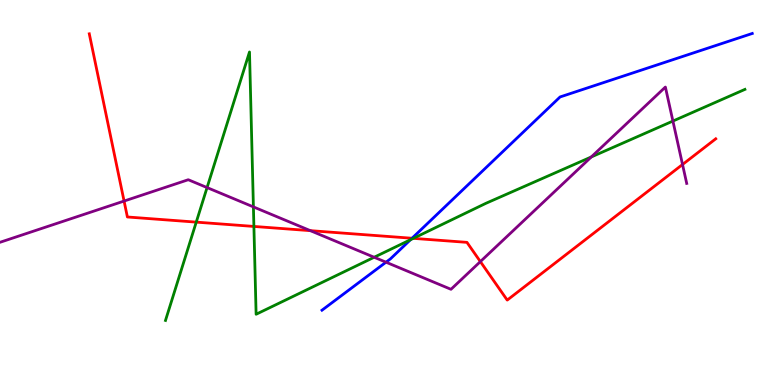[{'lines': ['blue', 'red'], 'intersections': [{'x': 5.32, 'y': 3.81}]}, {'lines': ['green', 'red'], 'intersections': [{'x': 2.53, 'y': 4.23}, {'x': 3.28, 'y': 4.12}, {'x': 5.33, 'y': 3.81}]}, {'lines': ['purple', 'red'], 'intersections': [{'x': 1.6, 'y': 4.78}, {'x': 4.0, 'y': 4.01}, {'x': 6.2, 'y': 3.21}, {'x': 8.81, 'y': 5.73}]}, {'lines': ['blue', 'green'], 'intersections': [{'x': 5.3, 'y': 3.77}]}, {'lines': ['blue', 'purple'], 'intersections': [{'x': 4.98, 'y': 3.19}]}, {'lines': ['green', 'purple'], 'intersections': [{'x': 2.67, 'y': 5.13}, {'x': 3.27, 'y': 4.63}, {'x': 4.83, 'y': 3.32}, {'x': 7.63, 'y': 5.92}, {'x': 8.68, 'y': 6.86}]}]